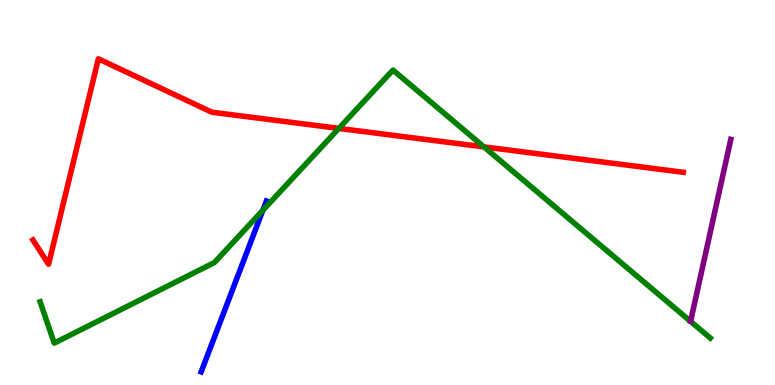[{'lines': ['blue', 'red'], 'intersections': []}, {'lines': ['green', 'red'], 'intersections': [{'x': 4.37, 'y': 6.67}, {'x': 6.24, 'y': 6.18}]}, {'lines': ['purple', 'red'], 'intersections': []}, {'lines': ['blue', 'green'], 'intersections': [{'x': 3.39, 'y': 4.54}]}, {'lines': ['blue', 'purple'], 'intersections': []}, {'lines': ['green', 'purple'], 'intersections': []}]